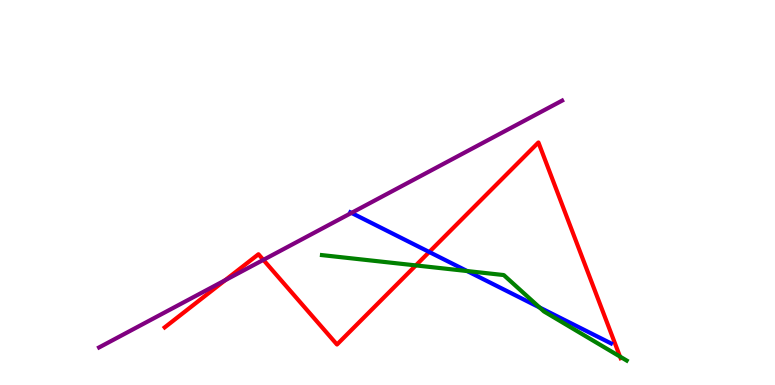[{'lines': ['blue', 'red'], 'intersections': [{'x': 5.54, 'y': 3.45}]}, {'lines': ['green', 'red'], 'intersections': [{'x': 5.37, 'y': 3.11}, {'x': 8.0, 'y': 0.738}]}, {'lines': ['purple', 'red'], 'intersections': [{'x': 2.9, 'y': 2.72}, {'x': 3.4, 'y': 3.25}]}, {'lines': ['blue', 'green'], 'intersections': [{'x': 6.03, 'y': 2.96}, {'x': 6.96, 'y': 2.01}]}, {'lines': ['blue', 'purple'], 'intersections': [{'x': 4.54, 'y': 4.47}]}, {'lines': ['green', 'purple'], 'intersections': []}]